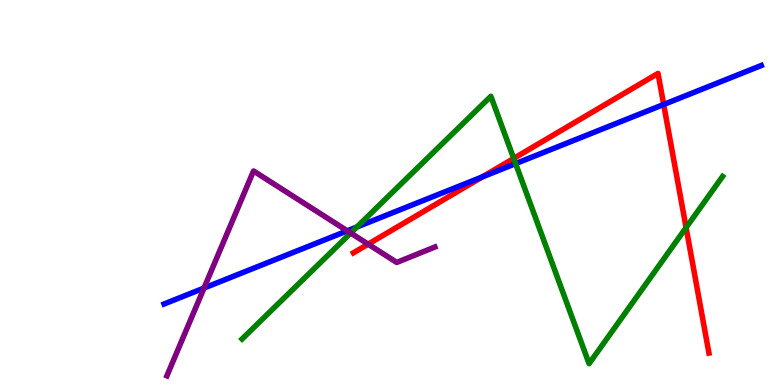[{'lines': ['blue', 'red'], 'intersections': [{'x': 6.22, 'y': 5.41}, {'x': 8.56, 'y': 7.29}]}, {'lines': ['green', 'red'], 'intersections': [{'x': 6.63, 'y': 5.89}, {'x': 8.85, 'y': 4.09}]}, {'lines': ['purple', 'red'], 'intersections': [{'x': 4.75, 'y': 3.66}]}, {'lines': ['blue', 'green'], 'intersections': [{'x': 4.61, 'y': 4.1}, {'x': 6.65, 'y': 5.75}]}, {'lines': ['blue', 'purple'], 'intersections': [{'x': 2.63, 'y': 2.52}, {'x': 4.48, 'y': 4.0}]}, {'lines': ['green', 'purple'], 'intersections': [{'x': 4.53, 'y': 3.95}]}]